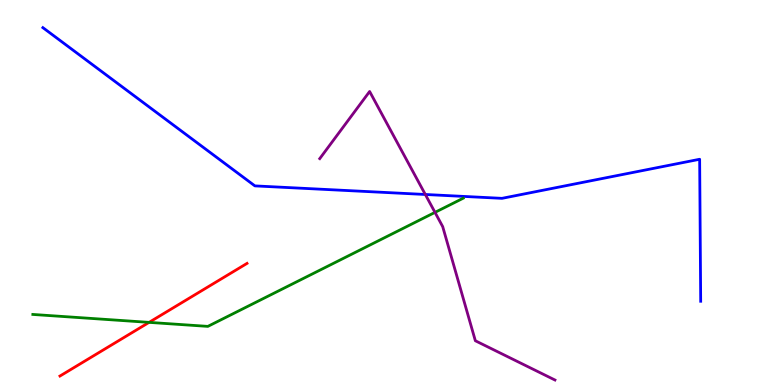[{'lines': ['blue', 'red'], 'intersections': []}, {'lines': ['green', 'red'], 'intersections': [{'x': 1.92, 'y': 1.63}]}, {'lines': ['purple', 'red'], 'intersections': []}, {'lines': ['blue', 'green'], 'intersections': []}, {'lines': ['blue', 'purple'], 'intersections': [{'x': 5.49, 'y': 4.95}]}, {'lines': ['green', 'purple'], 'intersections': [{'x': 5.61, 'y': 4.48}]}]